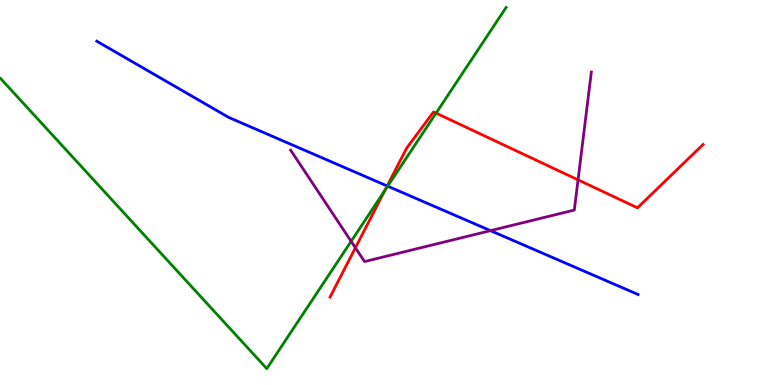[{'lines': ['blue', 'red'], 'intersections': [{'x': 5.0, 'y': 5.17}]}, {'lines': ['green', 'red'], 'intersections': [{'x': 4.97, 'y': 5.06}, {'x': 5.63, 'y': 7.06}]}, {'lines': ['purple', 'red'], 'intersections': [{'x': 4.59, 'y': 3.56}, {'x': 7.46, 'y': 5.33}]}, {'lines': ['blue', 'green'], 'intersections': [{'x': 5.0, 'y': 5.16}]}, {'lines': ['blue', 'purple'], 'intersections': [{'x': 6.33, 'y': 4.01}]}, {'lines': ['green', 'purple'], 'intersections': [{'x': 4.53, 'y': 3.73}]}]